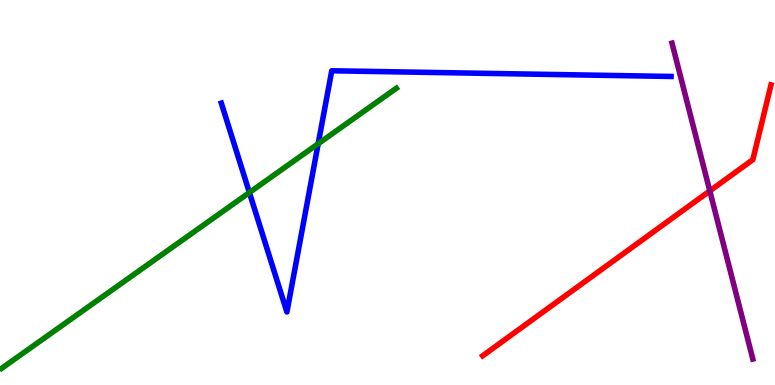[{'lines': ['blue', 'red'], 'intersections': []}, {'lines': ['green', 'red'], 'intersections': []}, {'lines': ['purple', 'red'], 'intersections': [{'x': 9.16, 'y': 5.04}]}, {'lines': ['blue', 'green'], 'intersections': [{'x': 3.22, 'y': 5.0}, {'x': 4.11, 'y': 6.27}]}, {'lines': ['blue', 'purple'], 'intersections': []}, {'lines': ['green', 'purple'], 'intersections': []}]